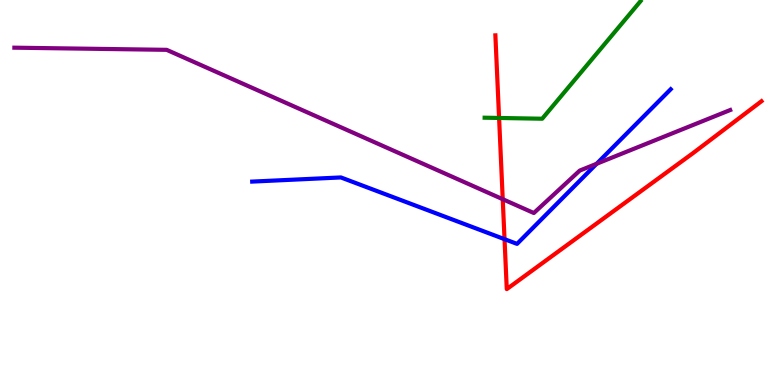[{'lines': ['blue', 'red'], 'intersections': [{'x': 6.51, 'y': 3.79}]}, {'lines': ['green', 'red'], 'intersections': [{'x': 6.44, 'y': 6.94}]}, {'lines': ['purple', 'red'], 'intersections': [{'x': 6.49, 'y': 4.83}]}, {'lines': ['blue', 'green'], 'intersections': []}, {'lines': ['blue', 'purple'], 'intersections': [{'x': 7.7, 'y': 5.75}]}, {'lines': ['green', 'purple'], 'intersections': []}]